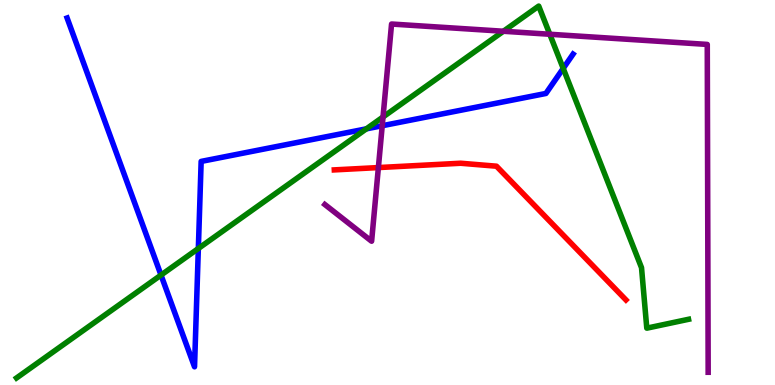[{'lines': ['blue', 'red'], 'intersections': []}, {'lines': ['green', 'red'], 'intersections': []}, {'lines': ['purple', 'red'], 'intersections': [{'x': 4.88, 'y': 5.65}]}, {'lines': ['blue', 'green'], 'intersections': [{'x': 2.08, 'y': 2.86}, {'x': 2.56, 'y': 3.55}, {'x': 4.73, 'y': 6.65}, {'x': 7.27, 'y': 8.22}]}, {'lines': ['blue', 'purple'], 'intersections': [{'x': 4.93, 'y': 6.73}]}, {'lines': ['green', 'purple'], 'intersections': [{'x': 4.94, 'y': 6.96}, {'x': 6.5, 'y': 9.19}, {'x': 7.09, 'y': 9.11}]}]